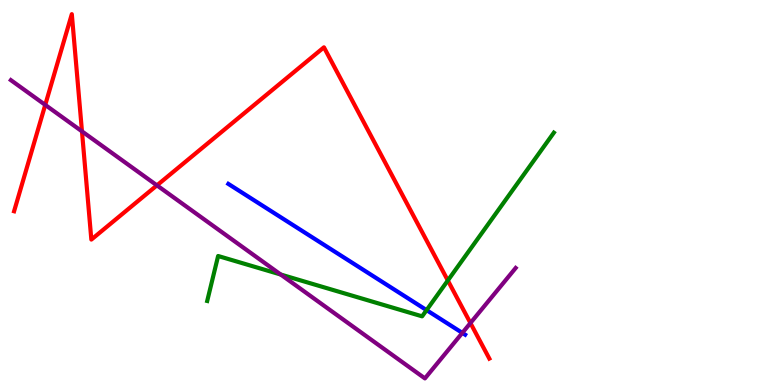[{'lines': ['blue', 'red'], 'intersections': []}, {'lines': ['green', 'red'], 'intersections': [{'x': 5.78, 'y': 2.71}]}, {'lines': ['purple', 'red'], 'intersections': [{'x': 0.584, 'y': 7.28}, {'x': 1.06, 'y': 6.59}, {'x': 2.03, 'y': 5.19}, {'x': 6.07, 'y': 1.61}]}, {'lines': ['blue', 'green'], 'intersections': [{'x': 5.5, 'y': 1.94}]}, {'lines': ['blue', 'purple'], 'intersections': [{'x': 5.97, 'y': 1.35}]}, {'lines': ['green', 'purple'], 'intersections': [{'x': 3.62, 'y': 2.87}]}]